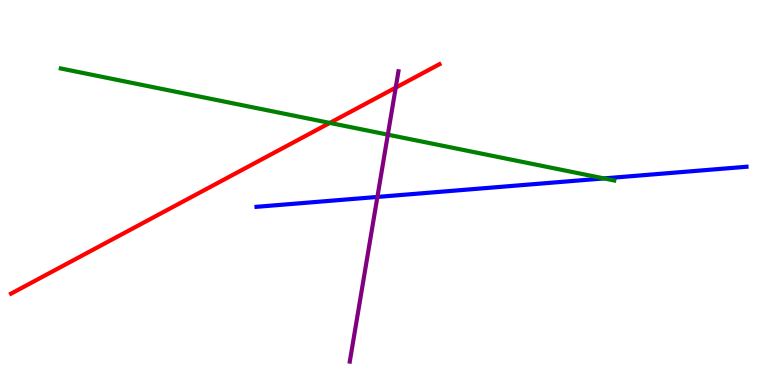[{'lines': ['blue', 'red'], 'intersections': []}, {'lines': ['green', 'red'], 'intersections': [{'x': 4.26, 'y': 6.81}]}, {'lines': ['purple', 'red'], 'intersections': [{'x': 5.11, 'y': 7.72}]}, {'lines': ['blue', 'green'], 'intersections': [{'x': 7.79, 'y': 5.37}]}, {'lines': ['blue', 'purple'], 'intersections': [{'x': 4.87, 'y': 4.88}]}, {'lines': ['green', 'purple'], 'intersections': [{'x': 5.0, 'y': 6.5}]}]